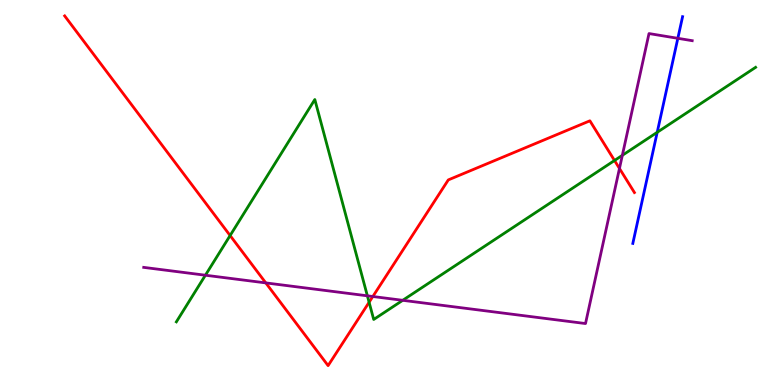[{'lines': ['blue', 'red'], 'intersections': []}, {'lines': ['green', 'red'], 'intersections': [{'x': 2.97, 'y': 3.88}, {'x': 4.76, 'y': 2.15}, {'x': 7.93, 'y': 5.83}]}, {'lines': ['purple', 'red'], 'intersections': [{'x': 3.43, 'y': 2.65}, {'x': 4.81, 'y': 2.3}, {'x': 7.99, 'y': 5.62}]}, {'lines': ['blue', 'green'], 'intersections': [{'x': 8.48, 'y': 6.56}]}, {'lines': ['blue', 'purple'], 'intersections': [{'x': 8.75, 'y': 9.0}]}, {'lines': ['green', 'purple'], 'intersections': [{'x': 2.65, 'y': 2.85}, {'x': 4.74, 'y': 2.32}, {'x': 5.2, 'y': 2.2}, {'x': 8.03, 'y': 5.97}]}]